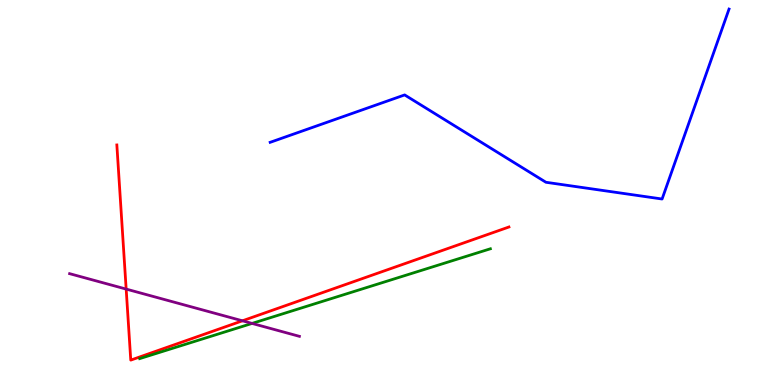[{'lines': ['blue', 'red'], 'intersections': []}, {'lines': ['green', 'red'], 'intersections': []}, {'lines': ['purple', 'red'], 'intersections': [{'x': 1.63, 'y': 2.49}, {'x': 3.13, 'y': 1.67}]}, {'lines': ['blue', 'green'], 'intersections': []}, {'lines': ['blue', 'purple'], 'intersections': []}, {'lines': ['green', 'purple'], 'intersections': [{'x': 3.25, 'y': 1.6}]}]